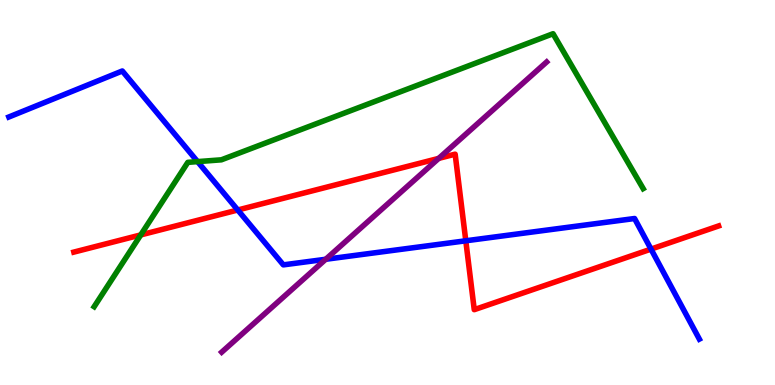[{'lines': ['blue', 'red'], 'intersections': [{'x': 3.07, 'y': 4.55}, {'x': 6.01, 'y': 3.75}, {'x': 8.4, 'y': 3.53}]}, {'lines': ['green', 'red'], 'intersections': [{'x': 1.82, 'y': 3.9}]}, {'lines': ['purple', 'red'], 'intersections': [{'x': 5.66, 'y': 5.89}]}, {'lines': ['blue', 'green'], 'intersections': [{'x': 2.55, 'y': 5.8}]}, {'lines': ['blue', 'purple'], 'intersections': [{'x': 4.2, 'y': 3.27}]}, {'lines': ['green', 'purple'], 'intersections': []}]